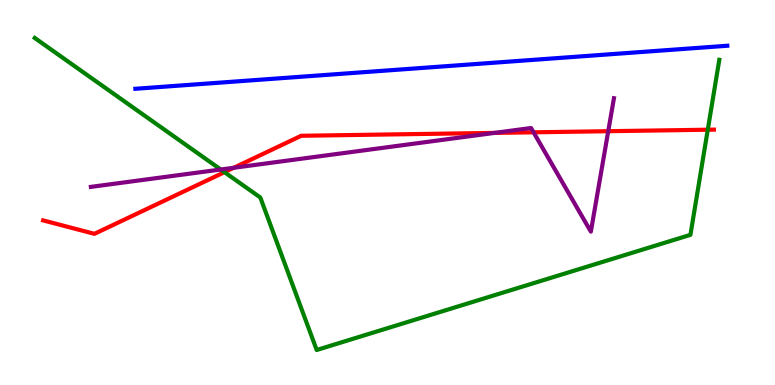[{'lines': ['blue', 'red'], 'intersections': []}, {'lines': ['green', 'red'], 'intersections': [{'x': 2.9, 'y': 5.53}, {'x': 9.13, 'y': 6.63}]}, {'lines': ['purple', 'red'], 'intersections': [{'x': 3.02, 'y': 5.64}, {'x': 6.38, 'y': 6.55}, {'x': 6.88, 'y': 6.56}, {'x': 7.85, 'y': 6.59}]}, {'lines': ['blue', 'green'], 'intersections': []}, {'lines': ['blue', 'purple'], 'intersections': []}, {'lines': ['green', 'purple'], 'intersections': [{'x': 2.85, 'y': 5.6}]}]